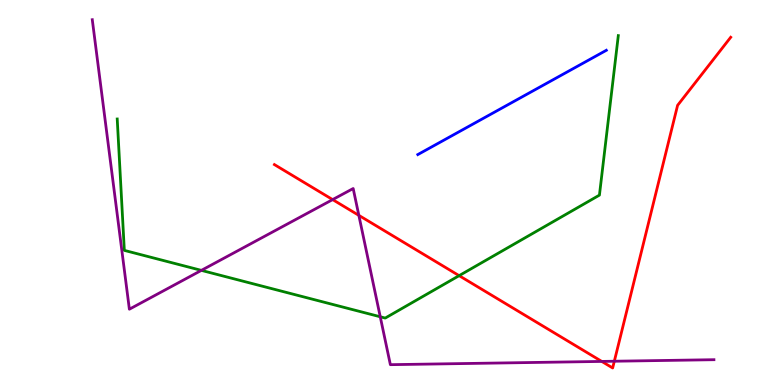[{'lines': ['blue', 'red'], 'intersections': []}, {'lines': ['green', 'red'], 'intersections': [{'x': 5.92, 'y': 2.84}]}, {'lines': ['purple', 'red'], 'intersections': [{'x': 4.29, 'y': 4.82}, {'x': 4.63, 'y': 4.41}, {'x': 7.76, 'y': 0.612}, {'x': 7.93, 'y': 0.617}]}, {'lines': ['blue', 'green'], 'intersections': []}, {'lines': ['blue', 'purple'], 'intersections': []}, {'lines': ['green', 'purple'], 'intersections': [{'x': 2.6, 'y': 2.98}, {'x': 4.91, 'y': 1.77}]}]